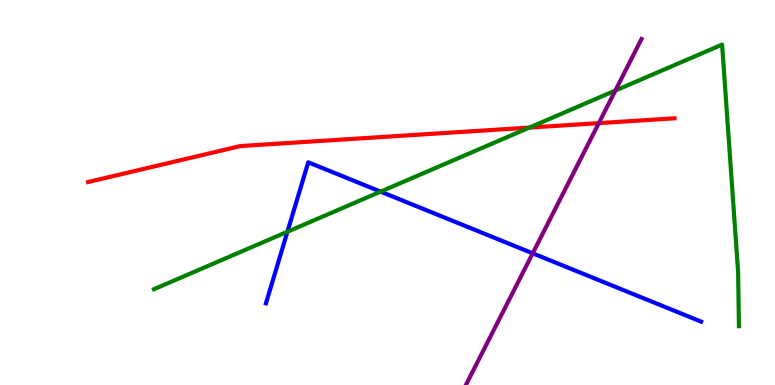[{'lines': ['blue', 'red'], 'intersections': []}, {'lines': ['green', 'red'], 'intersections': [{'x': 6.83, 'y': 6.69}]}, {'lines': ['purple', 'red'], 'intersections': [{'x': 7.73, 'y': 6.8}]}, {'lines': ['blue', 'green'], 'intersections': [{'x': 3.71, 'y': 3.98}, {'x': 4.91, 'y': 5.02}]}, {'lines': ['blue', 'purple'], 'intersections': [{'x': 6.87, 'y': 3.42}]}, {'lines': ['green', 'purple'], 'intersections': [{'x': 7.94, 'y': 7.65}]}]